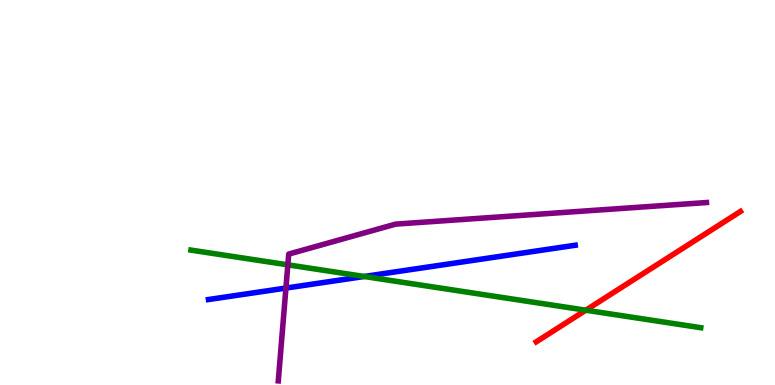[{'lines': ['blue', 'red'], 'intersections': []}, {'lines': ['green', 'red'], 'intersections': [{'x': 7.56, 'y': 1.94}]}, {'lines': ['purple', 'red'], 'intersections': []}, {'lines': ['blue', 'green'], 'intersections': [{'x': 4.7, 'y': 2.82}]}, {'lines': ['blue', 'purple'], 'intersections': [{'x': 3.69, 'y': 2.52}]}, {'lines': ['green', 'purple'], 'intersections': [{'x': 3.71, 'y': 3.12}]}]